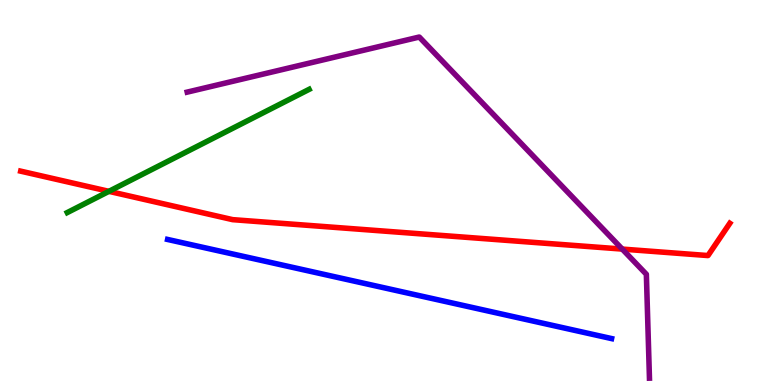[{'lines': ['blue', 'red'], 'intersections': []}, {'lines': ['green', 'red'], 'intersections': [{'x': 1.41, 'y': 5.03}]}, {'lines': ['purple', 'red'], 'intersections': [{'x': 8.03, 'y': 3.53}]}, {'lines': ['blue', 'green'], 'intersections': []}, {'lines': ['blue', 'purple'], 'intersections': []}, {'lines': ['green', 'purple'], 'intersections': []}]